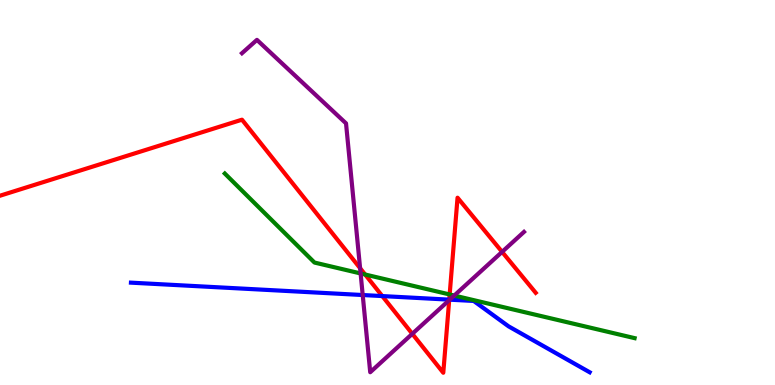[{'lines': ['blue', 'red'], 'intersections': [{'x': 4.93, 'y': 2.31}, {'x': 5.8, 'y': 2.22}]}, {'lines': ['green', 'red'], 'intersections': [{'x': 4.71, 'y': 2.87}, {'x': 5.8, 'y': 2.35}]}, {'lines': ['purple', 'red'], 'intersections': [{'x': 4.65, 'y': 3.03}, {'x': 5.32, 'y': 1.33}, {'x': 5.8, 'y': 2.2}, {'x': 6.48, 'y': 3.46}]}, {'lines': ['blue', 'green'], 'intersections': []}, {'lines': ['blue', 'purple'], 'intersections': [{'x': 4.68, 'y': 2.34}, {'x': 5.8, 'y': 2.22}]}, {'lines': ['green', 'purple'], 'intersections': [{'x': 4.65, 'y': 2.9}, {'x': 5.86, 'y': 2.32}]}]